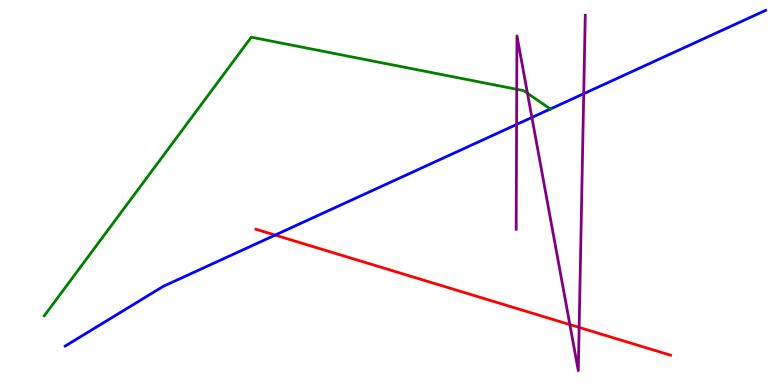[{'lines': ['blue', 'red'], 'intersections': [{'x': 3.55, 'y': 3.89}]}, {'lines': ['green', 'red'], 'intersections': []}, {'lines': ['purple', 'red'], 'intersections': [{'x': 7.35, 'y': 1.57}, {'x': 7.47, 'y': 1.5}]}, {'lines': ['blue', 'green'], 'intersections': [{'x': 7.1, 'y': 7.17}]}, {'lines': ['blue', 'purple'], 'intersections': [{'x': 6.67, 'y': 6.77}, {'x': 6.86, 'y': 6.95}, {'x': 7.53, 'y': 7.57}]}, {'lines': ['green', 'purple'], 'intersections': [{'x': 6.67, 'y': 7.68}, {'x': 6.81, 'y': 7.58}]}]